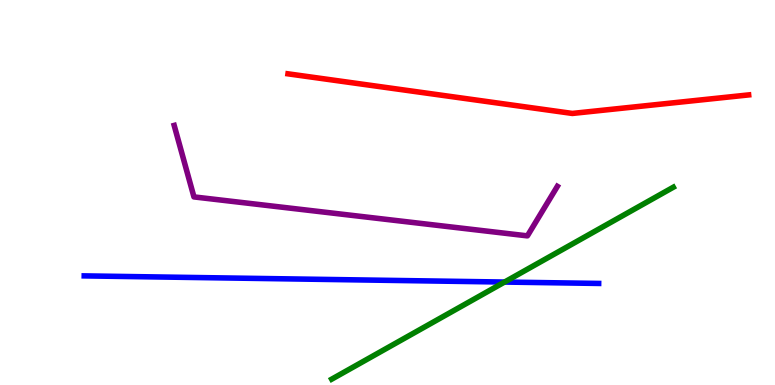[{'lines': ['blue', 'red'], 'intersections': []}, {'lines': ['green', 'red'], 'intersections': []}, {'lines': ['purple', 'red'], 'intersections': []}, {'lines': ['blue', 'green'], 'intersections': [{'x': 6.51, 'y': 2.67}]}, {'lines': ['blue', 'purple'], 'intersections': []}, {'lines': ['green', 'purple'], 'intersections': []}]